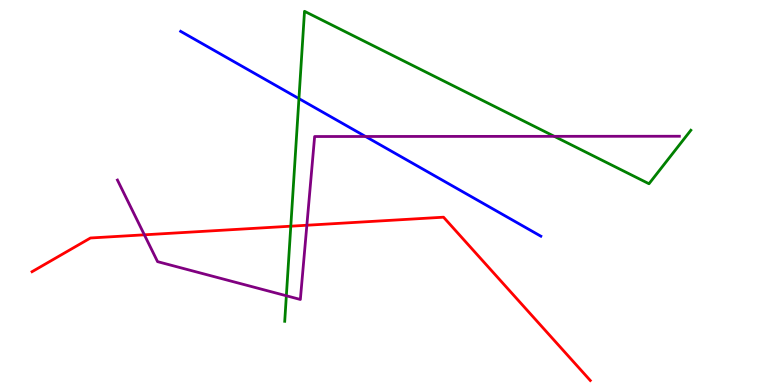[{'lines': ['blue', 'red'], 'intersections': []}, {'lines': ['green', 'red'], 'intersections': [{'x': 3.75, 'y': 4.12}]}, {'lines': ['purple', 'red'], 'intersections': [{'x': 1.86, 'y': 3.9}, {'x': 3.96, 'y': 4.15}]}, {'lines': ['blue', 'green'], 'intersections': [{'x': 3.86, 'y': 7.44}]}, {'lines': ['blue', 'purple'], 'intersections': [{'x': 4.72, 'y': 6.46}]}, {'lines': ['green', 'purple'], 'intersections': [{'x': 3.69, 'y': 2.32}, {'x': 7.15, 'y': 6.46}]}]